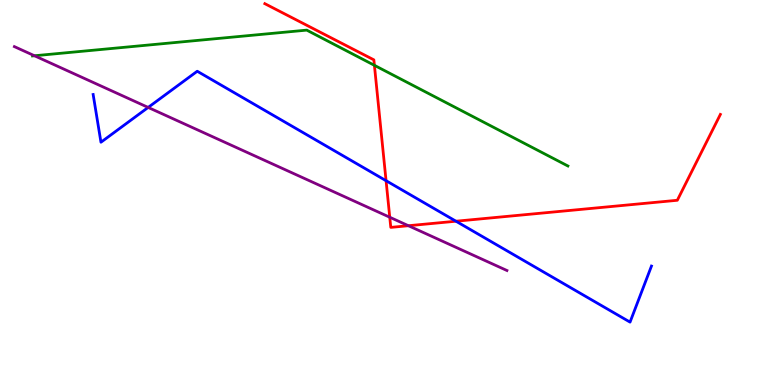[{'lines': ['blue', 'red'], 'intersections': [{'x': 4.98, 'y': 5.31}, {'x': 5.88, 'y': 4.25}]}, {'lines': ['green', 'red'], 'intersections': [{'x': 4.83, 'y': 8.3}]}, {'lines': ['purple', 'red'], 'intersections': [{'x': 5.03, 'y': 4.36}, {'x': 5.27, 'y': 4.14}]}, {'lines': ['blue', 'green'], 'intersections': []}, {'lines': ['blue', 'purple'], 'intersections': [{'x': 1.91, 'y': 7.21}]}, {'lines': ['green', 'purple'], 'intersections': [{'x': 0.445, 'y': 8.55}]}]